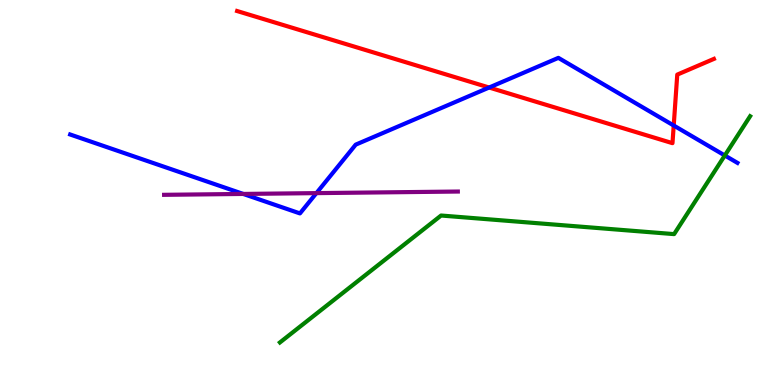[{'lines': ['blue', 'red'], 'intersections': [{'x': 6.31, 'y': 7.73}, {'x': 8.69, 'y': 6.74}]}, {'lines': ['green', 'red'], 'intersections': []}, {'lines': ['purple', 'red'], 'intersections': []}, {'lines': ['blue', 'green'], 'intersections': [{'x': 9.35, 'y': 5.96}]}, {'lines': ['blue', 'purple'], 'intersections': [{'x': 3.14, 'y': 4.96}, {'x': 4.08, 'y': 4.98}]}, {'lines': ['green', 'purple'], 'intersections': []}]